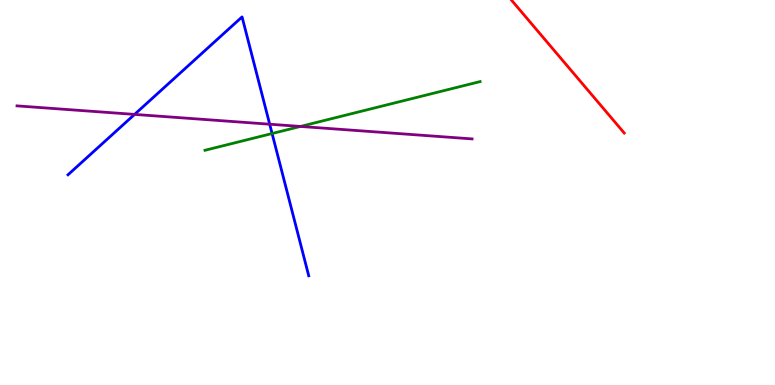[{'lines': ['blue', 'red'], 'intersections': []}, {'lines': ['green', 'red'], 'intersections': []}, {'lines': ['purple', 'red'], 'intersections': []}, {'lines': ['blue', 'green'], 'intersections': [{'x': 3.51, 'y': 6.53}]}, {'lines': ['blue', 'purple'], 'intersections': [{'x': 1.74, 'y': 7.03}, {'x': 3.48, 'y': 6.77}]}, {'lines': ['green', 'purple'], 'intersections': [{'x': 3.88, 'y': 6.72}]}]